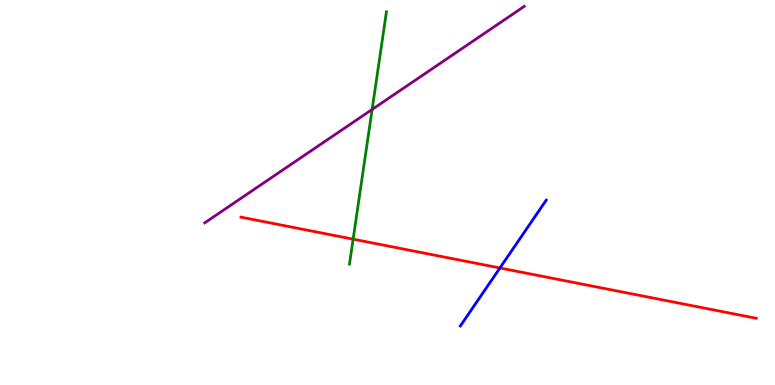[{'lines': ['blue', 'red'], 'intersections': [{'x': 6.45, 'y': 3.04}]}, {'lines': ['green', 'red'], 'intersections': [{'x': 4.56, 'y': 3.79}]}, {'lines': ['purple', 'red'], 'intersections': []}, {'lines': ['blue', 'green'], 'intersections': []}, {'lines': ['blue', 'purple'], 'intersections': []}, {'lines': ['green', 'purple'], 'intersections': [{'x': 4.8, 'y': 7.16}]}]